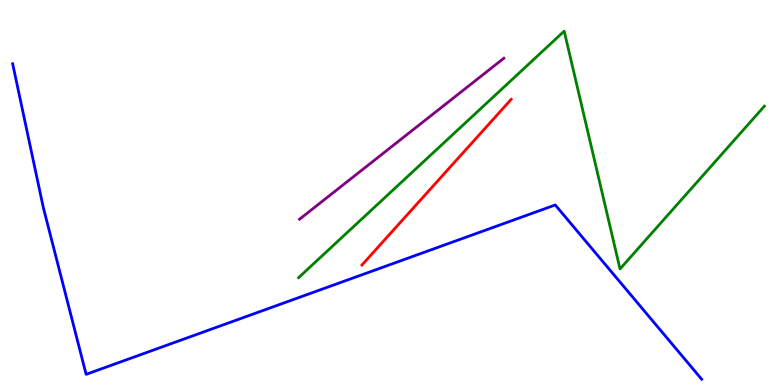[{'lines': ['blue', 'red'], 'intersections': []}, {'lines': ['green', 'red'], 'intersections': []}, {'lines': ['purple', 'red'], 'intersections': []}, {'lines': ['blue', 'green'], 'intersections': []}, {'lines': ['blue', 'purple'], 'intersections': []}, {'lines': ['green', 'purple'], 'intersections': []}]